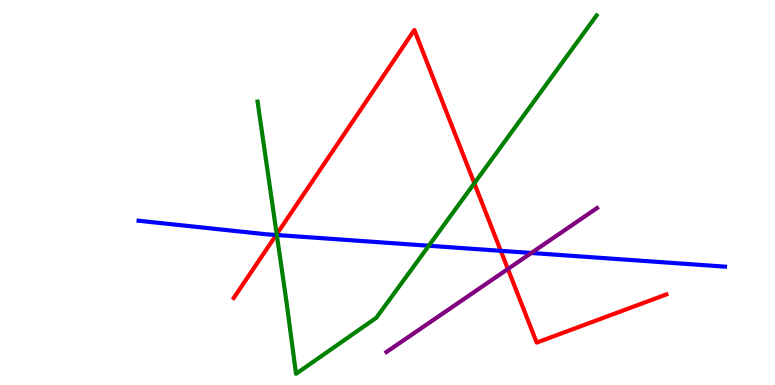[{'lines': ['blue', 'red'], 'intersections': [{'x': 3.56, 'y': 3.9}, {'x': 6.46, 'y': 3.49}]}, {'lines': ['green', 'red'], 'intersections': [{'x': 3.57, 'y': 3.92}, {'x': 6.12, 'y': 5.24}]}, {'lines': ['purple', 'red'], 'intersections': [{'x': 6.55, 'y': 3.01}]}, {'lines': ['blue', 'green'], 'intersections': [{'x': 3.57, 'y': 3.9}, {'x': 5.53, 'y': 3.62}]}, {'lines': ['blue', 'purple'], 'intersections': [{'x': 6.86, 'y': 3.43}]}, {'lines': ['green', 'purple'], 'intersections': []}]